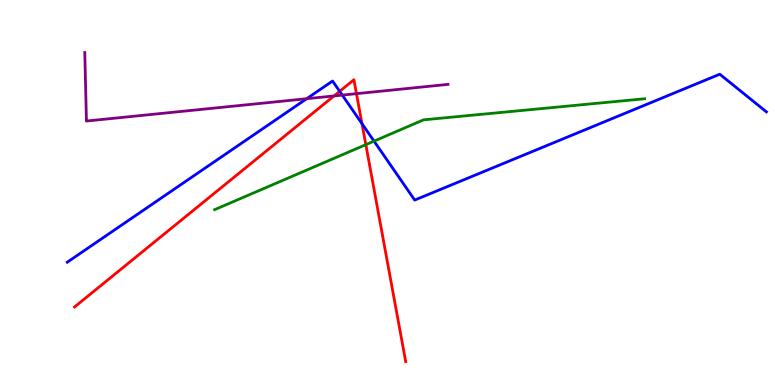[{'lines': ['blue', 'red'], 'intersections': [{'x': 4.38, 'y': 7.63}, {'x': 4.67, 'y': 6.79}]}, {'lines': ['green', 'red'], 'intersections': [{'x': 4.72, 'y': 6.24}]}, {'lines': ['purple', 'red'], 'intersections': [{'x': 4.31, 'y': 7.51}, {'x': 4.6, 'y': 7.57}]}, {'lines': ['blue', 'green'], 'intersections': [{'x': 4.83, 'y': 6.33}]}, {'lines': ['blue', 'purple'], 'intersections': [{'x': 3.96, 'y': 7.44}, {'x': 4.42, 'y': 7.53}]}, {'lines': ['green', 'purple'], 'intersections': []}]